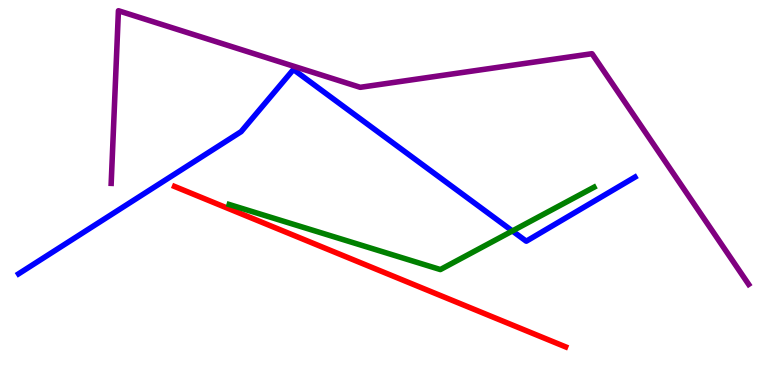[{'lines': ['blue', 'red'], 'intersections': []}, {'lines': ['green', 'red'], 'intersections': []}, {'lines': ['purple', 'red'], 'intersections': []}, {'lines': ['blue', 'green'], 'intersections': [{'x': 6.61, 'y': 4.0}]}, {'lines': ['blue', 'purple'], 'intersections': []}, {'lines': ['green', 'purple'], 'intersections': []}]